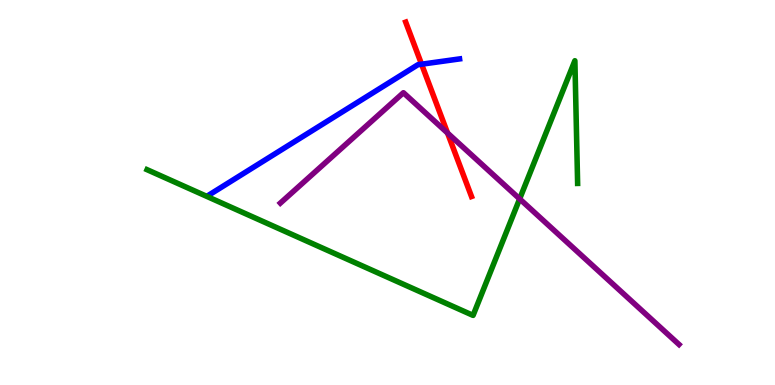[{'lines': ['blue', 'red'], 'intersections': [{'x': 5.44, 'y': 8.33}]}, {'lines': ['green', 'red'], 'intersections': []}, {'lines': ['purple', 'red'], 'intersections': [{'x': 5.77, 'y': 6.54}]}, {'lines': ['blue', 'green'], 'intersections': []}, {'lines': ['blue', 'purple'], 'intersections': []}, {'lines': ['green', 'purple'], 'intersections': [{'x': 6.71, 'y': 4.83}]}]